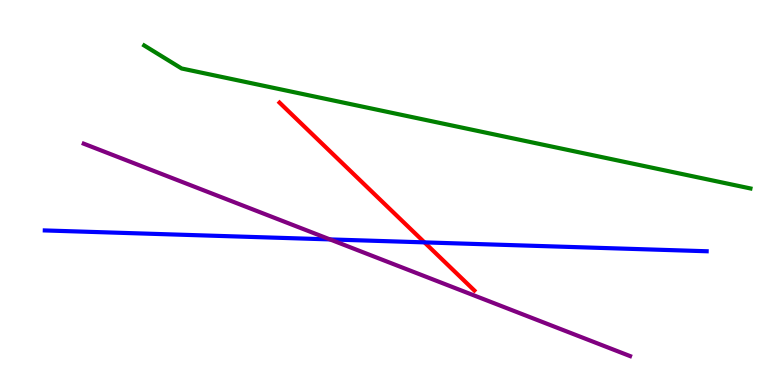[{'lines': ['blue', 'red'], 'intersections': [{'x': 5.48, 'y': 3.7}]}, {'lines': ['green', 'red'], 'intersections': []}, {'lines': ['purple', 'red'], 'intersections': []}, {'lines': ['blue', 'green'], 'intersections': []}, {'lines': ['blue', 'purple'], 'intersections': [{'x': 4.26, 'y': 3.78}]}, {'lines': ['green', 'purple'], 'intersections': []}]